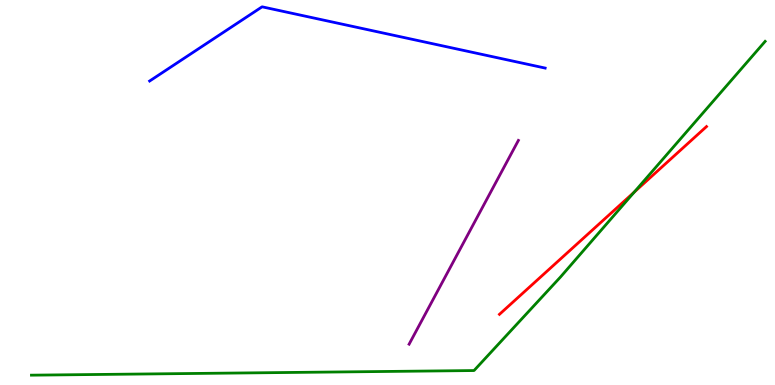[{'lines': ['blue', 'red'], 'intersections': []}, {'lines': ['green', 'red'], 'intersections': [{'x': 8.18, 'y': 5.01}]}, {'lines': ['purple', 'red'], 'intersections': []}, {'lines': ['blue', 'green'], 'intersections': []}, {'lines': ['blue', 'purple'], 'intersections': []}, {'lines': ['green', 'purple'], 'intersections': []}]